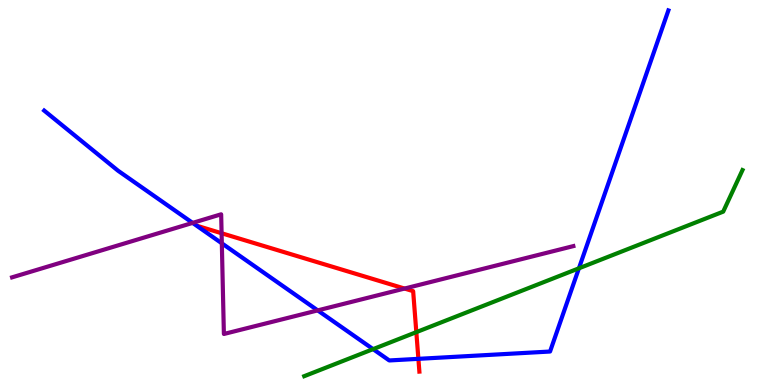[{'lines': ['blue', 'red'], 'intersections': [{'x': 5.4, 'y': 0.679}]}, {'lines': ['green', 'red'], 'intersections': [{'x': 5.37, 'y': 1.37}]}, {'lines': ['purple', 'red'], 'intersections': [{'x': 2.86, 'y': 3.94}, {'x': 5.22, 'y': 2.51}]}, {'lines': ['blue', 'green'], 'intersections': [{'x': 4.81, 'y': 0.932}, {'x': 7.47, 'y': 3.03}]}, {'lines': ['blue', 'purple'], 'intersections': [{'x': 2.49, 'y': 4.21}, {'x': 2.86, 'y': 3.68}, {'x': 4.1, 'y': 1.94}]}, {'lines': ['green', 'purple'], 'intersections': []}]